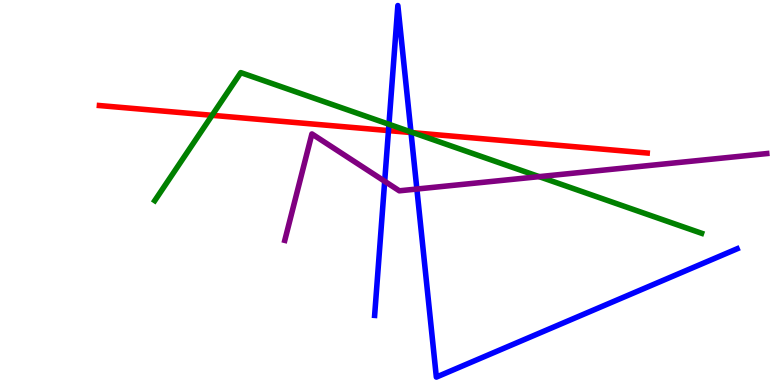[{'lines': ['blue', 'red'], 'intersections': [{'x': 5.01, 'y': 6.61}, {'x': 5.3, 'y': 6.56}]}, {'lines': ['green', 'red'], 'intersections': [{'x': 2.74, 'y': 7.01}, {'x': 5.33, 'y': 6.55}]}, {'lines': ['purple', 'red'], 'intersections': []}, {'lines': ['blue', 'green'], 'intersections': [{'x': 5.02, 'y': 6.77}, {'x': 5.3, 'y': 6.57}]}, {'lines': ['blue', 'purple'], 'intersections': [{'x': 4.96, 'y': 5.29}, {'x': 5.38, 'y': 5.09}]}, {'lines': ['green', 'purple'], 'intersections': [{'x': 6.96, 'y': 5.41}]}]